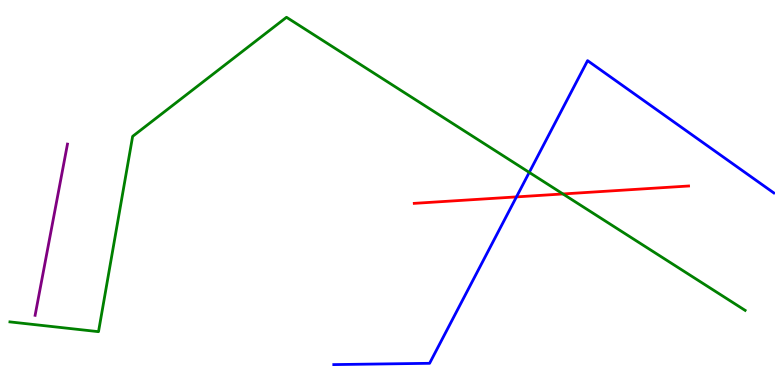[{'lines': ['blue', 'red'], 'intersections': [{'x': 6.66, 'y': 4.89}]}, {'lines': ['green', 'red'], 'intersections': [{'x': 7.26, 'y': 4.96}]}, {'lines': ['purple', 'red'], 'intersections': []}, {'lines': ['blue', 'green'], 'intersections': [{'x': 6.83, 'y': 5.52}]}, {'lines': ['blue', 'purple'], 'intersections': []}, {'lines': ['green', 'purple'], 'intersections': []}]